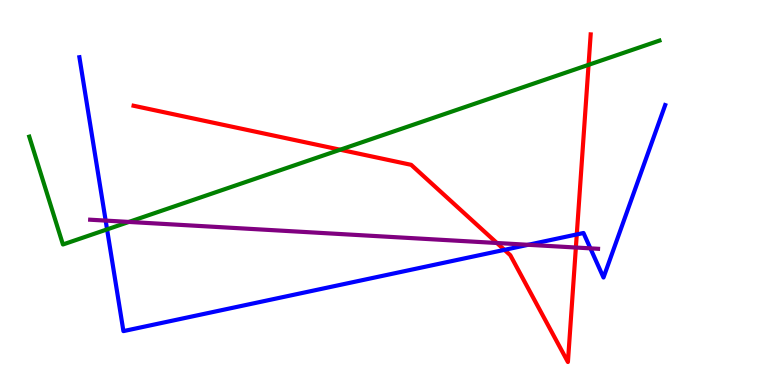[{'lines': ['blue', 'red'], 'intersections': [{'x': 6.51, 'y': 3.51}, {'x': 7.44, 'y': 3.91}]}, {'lines': ['green', 'red'], 'intersections': [{'x': 4.39, 'y': 6.11}, {'x': 7.59, 'y': 8.32}]}, {'lines': ['purple', 'red'], 'intersections': [{'x': 6.41, 'y': 3.69}, {'x': 7.43, 'y': 3.57}]}, {'lines': ['blue', 'green'], 'intersections': [{'x': 1.38, 'y': 4.04}]}, {'lines': ['blue', 'purple'], 'intersections': [{'x': 1.36, 'y': 4.27}, {'x': 6.82, 'y': 3.64}, {'x': 7.62, 'y': 3.55}]}, {'lines': ['green', 'purple'], 'intersections': [{'x': 1.66, 'y': 4.24}]}]